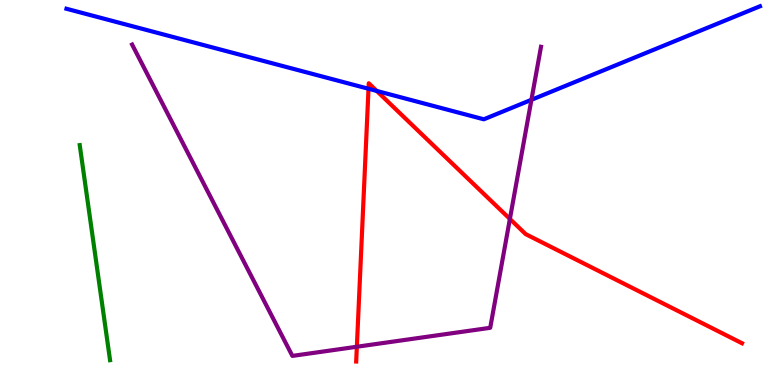[{'lines': ['blue', 'red'], 'intersections': [{'x': 4.76, 'y': 7.69}, {'x': 4.86, 'y': 7.64}]}, {'lines': ['green', 'red'], 'intersections': []}, {'lines': ['purple', 'red'], 'intersections': [{'x': 4.6, 'y': 0.994}, {'x': 6.58, 'y': 4.31}]}, {'lines': ['blue', 'green'], 'intersections': []}, {'lines': ['blue', 'purple'], 'intersections': [{'x': 6.86, 'y': 7.41}]}, {'lines': ['green', 'purple'], 'intersections': []}]